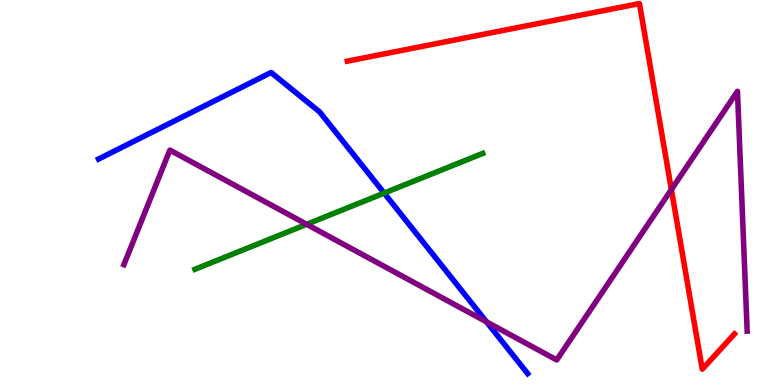[{'lines': ['blue', 'red'], 'intersections': []}, {'lines': ['green', 'red'], 'intersections': []}, {'lines': ['purple', 'red'], 'intersections': [{'x': 8.66, 'y': 5.08}]}, {'lines': ['blue', 'green'], 'intersections': [{'x': 4.96, 'y': 4.98}]}, {'lines': ['blue', 'purple'], 'intersections': [{'x': 6.28, 'y': 1.64}]}, {'lines': ['green', 'purple'], 'intersections': [{'x': 3.96, 'y': 4.17}]}]